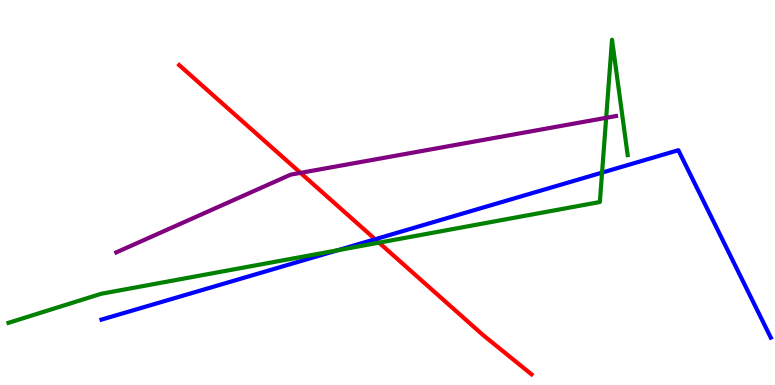[{'lines': ['blue', 'red'], 'intersections': [{'x': 4.84, 'y': 3.79}]}, {'lines': ['green', 'red'], 'intersections': [{'x': 4.89, 'y': 3.7}]}, {'lines': ['purple', 'red'], 'intersections': [{'x': 3.88, 'y': 5.51}]}, {'lines': ['blue', 'green'], 'intersections': [{'x': 4.36, 'y': 3.5}, {'x': 7.77, 'y': 5.52}]}, {'lines': ['blue', 'purple'], 'intersections': []}, {'lines': ['green', 'purple'], 'intersections': [{'x': 7.82, 'y': 6.94}]}]